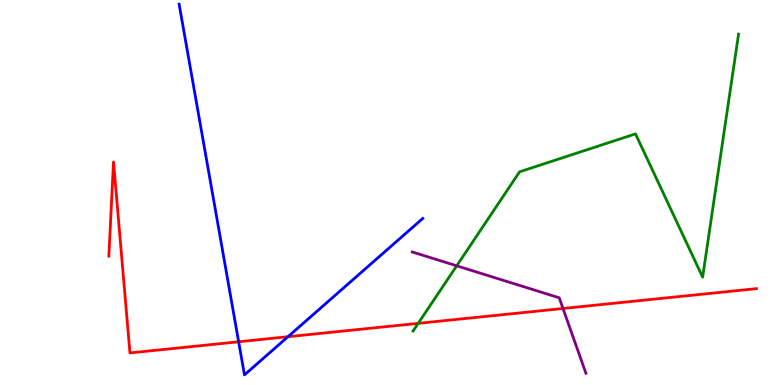[{'lines': ['blue', 'red'], 'intersections': [{'x': 3.08, 'y': 1.12}, {'x': 3.72, 'y': 1.25}]}, {'lines': ['green', 'red'], 'intersections': [{'x': 5.4, 'y': 1.6}]}, {'lines': ['purple', 'red'], 'intersections': [{'x': 7.26, 'y': 1.99}]}, {'lines': ['blue', 'green'], 'intersections': []}, {'lines': ['blue', 'purple'], 'intersections': []}, {'lines': ['green', 'purple'], 'intersections': [{'x': 5.89, 'y': 3.1}]}]